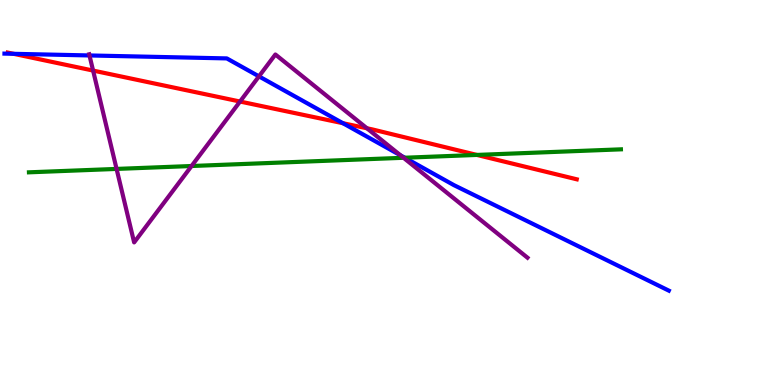[{'lines': ['blue', 'red'], 'intersections': [{'x': 0.175, 'y': 8.6}, {'x': 4.43, 'y': 6.8}]}, {'lines': ['green', 'red'], 'intersections': [{'x': 6.15, 'y': 5.98}]}, {'lines': ['purple', 'red'], 'intersections': [{'x': 1.2, 'y': 8.17}, {'x': 3.1, 'y': 7.36}, {'x': 4.73, 'y': 6.67}]}, {'lines': ['blue', 'green'], 'intersections': [{'x': 5.22, 'y': 5.9}]}, {'lines': ['blue', 'purple'], 'intersections': [{'x': 1.15, 'y': 8.56}, {'x': 3.34, 'y': 8.02}, {'x': 5.17, 'y': 5.97}]}, {'lines': ['green', 'purple'], 'intersections': [{'x': 1.5, 'y': 5.61}, {'x': 2.47, 'y': 5.69}, {'x': 5.21, 'y': 5.9}]}]